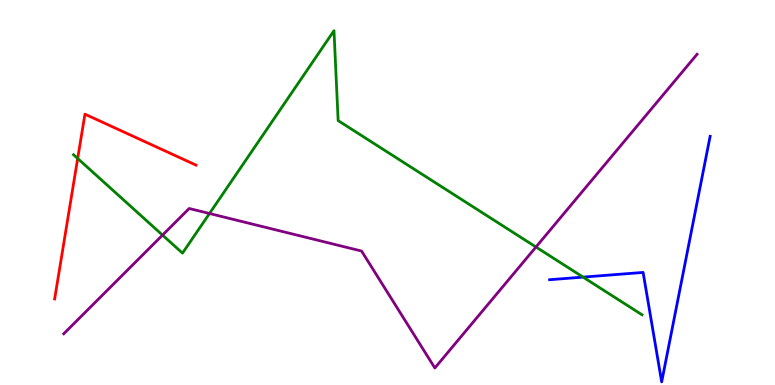[{'lines': ['blue', 'red'], 'intersections': []}, {'lines': ['green', 'red'], 'intersections': [{'x': 1.0, 'y': 5.88}]}, {'lines': ['purple', 'red'], 'intersections': []}, {'lines': ['blue', 'green'], 'intersections': [{'x': 7.52, 'y': 2.8}]}, {'lines': ['blue', 'purple'], 'intersections': []}, {'lines': ['green', 'purple'], 'intersections': [{'x': 2.1, 'y': 3.89}, {'x': 2.7, 'y': 4.45}, {'x': 6.92, 'y': 3.58}]}]